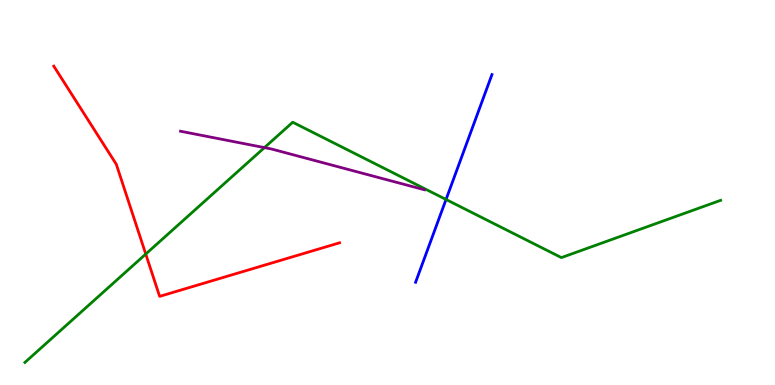[{'lines': ['blue', 'red'], 'intersections': []}, {'lines': ['green', 'red'], 'intersections': [{'x': 1.88, 'y': 3.4}]}, {'lines': ['purple', 'red'], 'intersections': []}, {'lines': ['blue', 'green'], 'intersections': [{'x': 5.76, 'y': 4.82}]}, {'lines': ['blue', 'purple'], 'intersections': []}, {'lines': ['green', 'purple'], 'intersections': [{'x': 3.41, 'y': 6.17}]}]